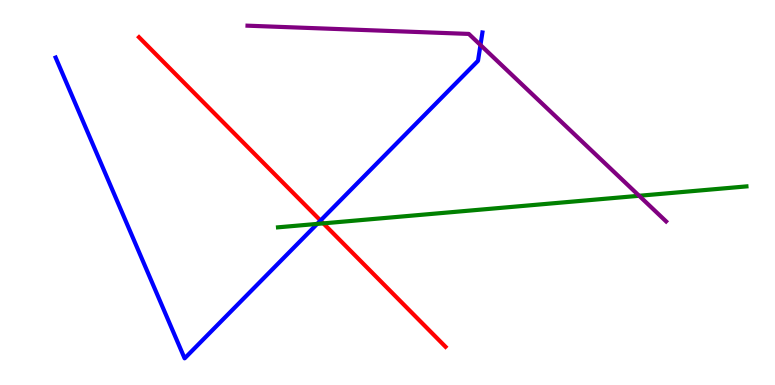[{'lines': ['blue', 'red'], 'intersections': [{'x': 4.14, 'y': 4.27}]}, {'lines': ['green', 'red'], 'intersections': [{'x': 4.17, 'y': 4.2}]}, {'lines': ['purple', 'red'], 'intersections': []}, {'lines': ['blue', 'green'], 'intersections': [{'x': 4.09, 'y': 4.18}]}, {'lines': ['blue', 'purple'], 'intersections': [{'x': 6.2, 'y': 8.83}]}, {'lines': ['green', 'purple'], 'intersections': [{'x': 8.25, 'y': 4.91}]}]